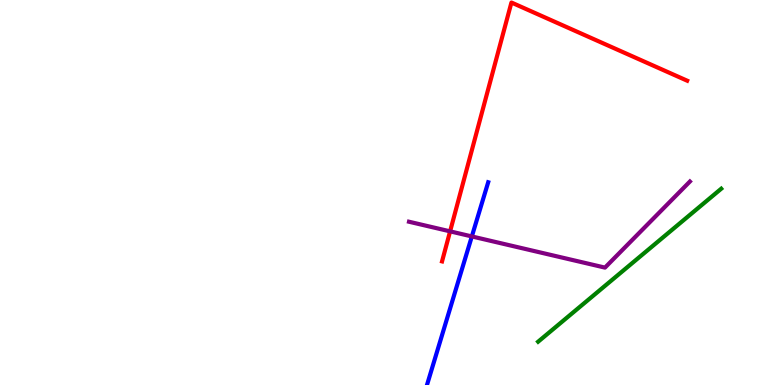[{'lines': ['blue', 'red'], 'intersections': []}, {'lines': ['green', 'red'], 'intersections': []}, {'lines': ['purple', 'red'], 'intersections': [{'x': 5.81, 'y': 3.99}]}, {'lines': ['blue', 'green'], 'intersections': []}, {'lines': ['blue', 'purple'], 'intersections': [{'x': 6.09, 'y': 3.86}]}, {'lines': ['green', 'purple'], 'intersections': []}]